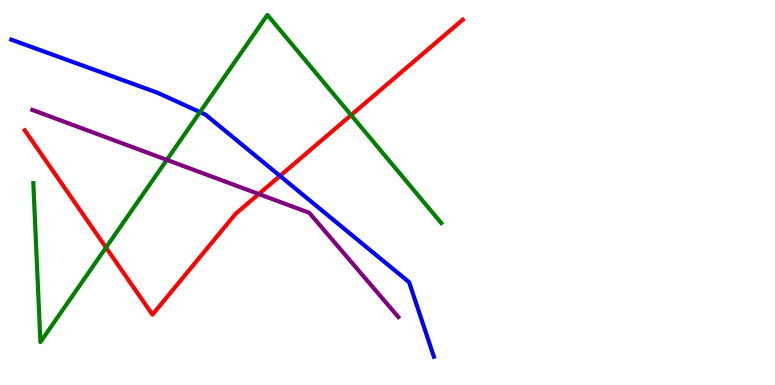[{'lines': ['blue', 'red'], 'intersections': [{'x': 3.61, 'y': 5.43}]}, {'lines': ['green', 'red'], 'intersections': [{'x': 1.37, 'y': 3.57}, {'x': 4.53, 'y': 7.01}]}, {'lines': ['purple', 'red'], 'intersections': [{'x': 3.34, 'y': 4.96}]}, {'lines': ['blue', 'green'], 'intersections': [{'x': 2.58, 'y': 7.09}]}, {'lines': ['blue', 'purple'], 'intersections': []}, {'lines': ['green', 'purple'], 'intersections': [{'x': 2.15, 'y': 5.85}]}]